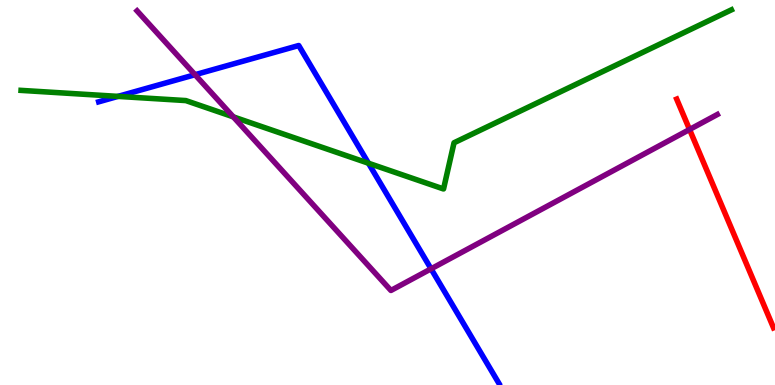[{'lines': ['blue', 'red'], 'intersections': []}, {'lines': ['green', 'red'], 'intersections': []}, {'lines': ['purple', 'red'], 'intersections': [{'x': 8.9, 'y': 6.64}]}, {'lines': ['blue', 'green'], 'intersections': [{'x': 1.52, 'y': 7.5}, {'x': 4.75, 'y': 5.76}]}, {'lines': ['blue', 'purple'], 'intersections': [{'x': 2.52, 'y': 8.06}, {'x': 5.56, 'y': 3.02}]}, {'lines': ['green', 'purple'], 'intersections': [{'x': 3.01, 'y': 6.96}]}]